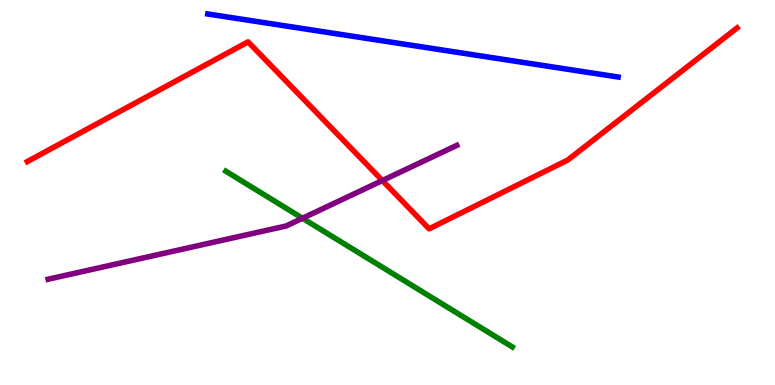[{'lines': ['blue', 'red'], 'intersections': []}, {'lines': ['green', 'red'], 'intersections': []}, {'lines': ['purple', 'red'], 'intersections': [{'x': 4.93, 'y': 5.31}]}, {'lines': ['blue', 'green'], 'intersections': []}, {'lines': ['blue', 'purple'], 'intersections': []}, {'lines': ['green', 'purple'], 'intersections': [{'x': 3.9, 'y': 4.33}]}]